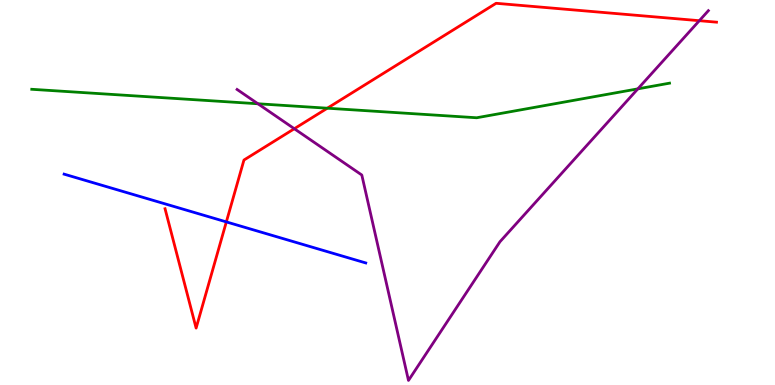[{'lines': ['blue', 'red'], 'intersections': [{'x': 2.92, 'y': 4.24}]}, {'lines': ['green', 'red'], 'intersections': [{'x': 4.22, 'y': 7.19}]}, {'lines': ['purple', 'red'], 'intersections': [{'x': 3.8, 'y': 6.66}, {'x': 9.02, 'y': 9.46}]}, {'lines': ['blue', 'green'], 'intersections': []}, {'lines': ['blue', 'purple'], 'intersections': []}, {'lines': ['green', 'purple'], 'intersections': [{'x': 3.33, 'y': 7.3}, {'x': 8.23, 'y': 7.69}]}]